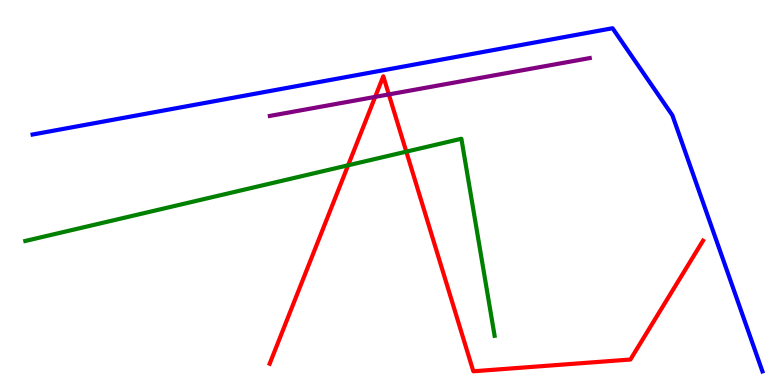[{'lines': ['blue', 'red'], 'intersections': []}, {'lines': ['green', 'red'], 'intersections': [{'x': 4.49, 'y': 5.71}, {'x': 5.24, 'y': 6.06}]}, {'lines': ['purple', 'red'], 'intersections': [{'x': 4.84, 'y': 7.48}, {'x': 5.02, 'y': 7.55}]}, {'lines': ['blue', 'green'], 'intersections': []}, {'lines': ['blue', 'purple'], 'intersections': []}, {'lines': ['green', 'purple'], 'intersections': []}]